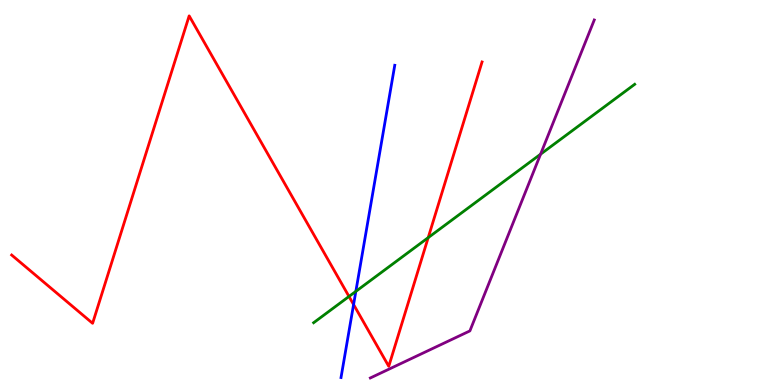[{'lines': ['blue', 'red'], 'intersections': [{'x': 4.56, 'y': 2.09}]}, {'lines': ['green', 'red'], 'intersections': [{'x': 4.5, 'y': 2.3}, {'x': 5.53, 'y': 3.83}]}, {'lines': ['purple', 'red'], 'intersections': []}, {'lines': ['blue', 'green'], 'intersections': [{'x': 4.59, 'y': 2.43}]}, {'lines': ['blue', 'purple'], 'intersections': []}, {'lines': ['green', 'purple'], 'intersections': [{'x': 6.98, 'y': 5.99}]}]